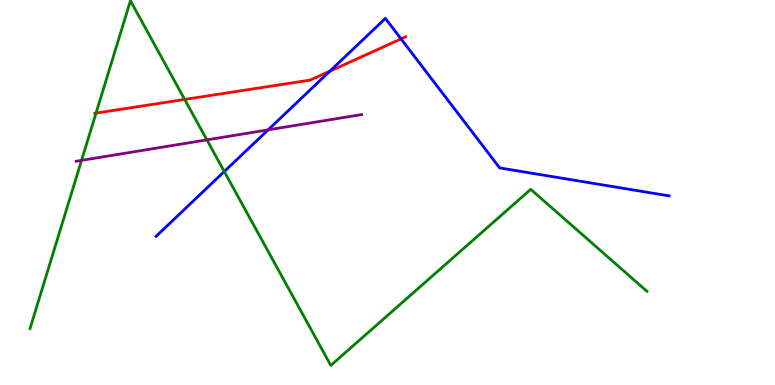[{'lines': ['blue', 'red'], 'intersections': [{'x': 4.26, 'y': 8.15}, {'x': 5.17, 'y': 8.99}]}, {'lines': ['green', 'red'], 'intersections': [{'x': 1.24, 'y': 7.06}, {'x': 2.38, 'y': 7.42}]}, {'lines': ['purple', 'red'], 'intersections': []}, {'lines': ['blue', 'green'], 'intersections': [{'x': 2.89, 'y': 5.54}]}, {'lines': ['blue', 'purple'], 'intersections': [{'x': 3.46, 'y': 6.63}]}, {'lines': ['green', 'purple'], 'intersections': [{'x': 1.05, 'y': 5.83}, {'x': 2.67, 'y': 6.37}]}]